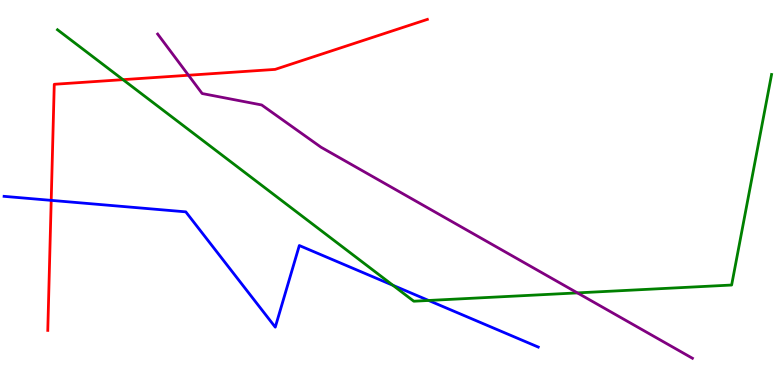[{'lines': ['blue', 'red'], 'intersections': [{'x': 0.661, 'y': 4.8}]}, {'lines': ['green', 'red'], 'intersections': [{'x': 1.59, 'y': 7.93}]}, {'lines': ['purple', 'red'], 'intersections': [{'x': 2.43, 'y': 8.05}]}, {'lines': ['blue', 'green'], 'intersections': [{'x': 5.07, 'y': 2.59}, {'x': 5.53, 'y': 2.2}]}, {'lines': ['blue', 'purple'], 'intersections': []}, {'lines': ['green', 'purple'], 'intersections': [{'x': 7.45, 'y': 2.39}]}]